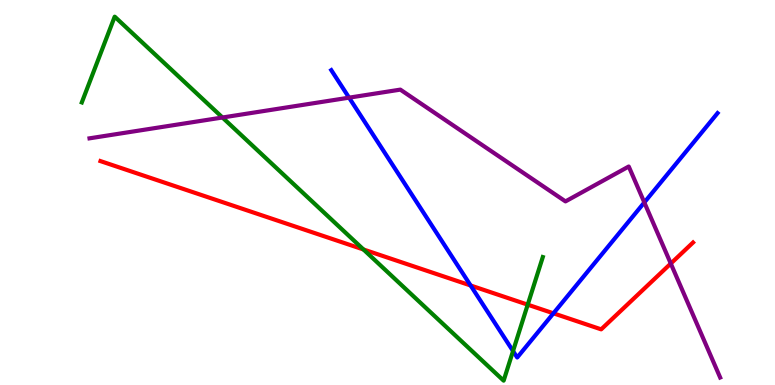[{'lines': ['blue', 'red'], 'intersections': [{'x': 6.07, 'y': 2.58}, {'x': 7.14, 'y': 1.86}]}, {'lines': ['green', 'red'], 'intersections': [{'x': 4.69, 'y': 3.52}, {'x': 6.81, 'y': 2.09}]}, {'lines': ['purple', 'red'], 'intersections': [{'x': 8.66, 'y': 3.15}]}, {'lines': ['blue', 'green'], 'intersections': [{'x': 6.62, 'y': 0.882}]}, {'lines': ['blue', 'purple'], 'intersections': [{'x': 4.5, 'y': 7.46}, {'x': 8.31, 'y': 4.74}]}, {'lines': ['green', 'purple'], 'intersections': [{'x': 2.87, 'y': 6.95}]}]